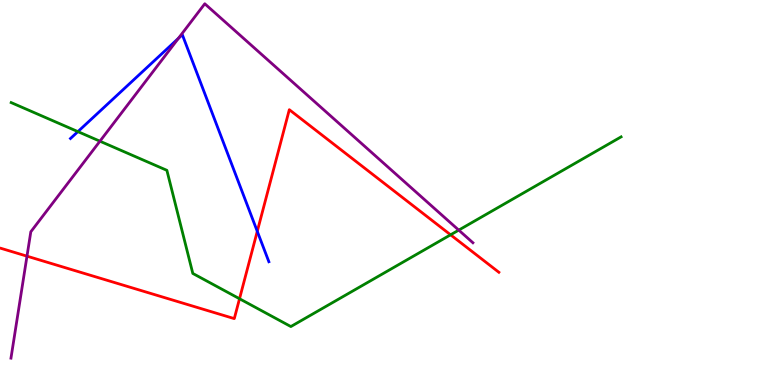[{'lines': ['blue', 'red'], 'intersections': [{'x': 3.32, 'y': 3.99}]}, {'lines': ['green', 'red'], 'intersections': [{'x': 3.09, 'y': 2.24}, {'x': 5.81, 'y': 3.9}]}, {'lines': ['purple', 'red'], 'intersections': [{'x': 0.348, 'y': 3.35}]}, {'lines': ['blue', 'green'], 'intersections': [{'x': 1.01, 'y': 6.58}]}, {'lines': ['blue', 'purple'], 'intersections': [{'x': 2.3, 'y': 9.0}]}, {'lines': ['green', 'purple'], 'intersections': [{'x': 1.29, 'y': 6.33}, {'x': 5.92, 'y': 4.02}]}]